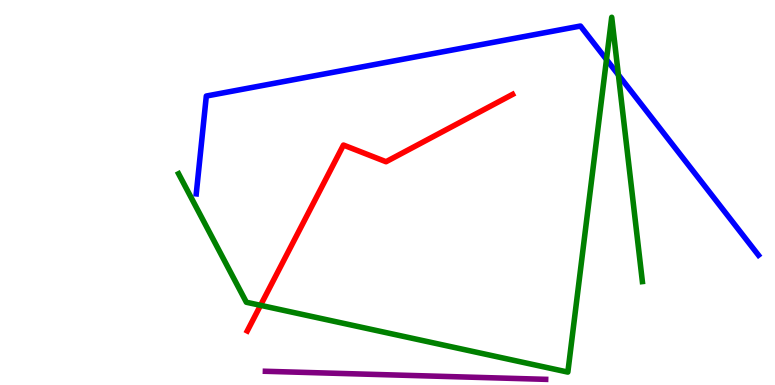[{'lines': ['blue', 'red'], 'intersections': []}, {'lines': ['green', 'red'], 'intersections': [{'x': 3.36, 'y': 2.07}]}, {'lines': ['purple', 'red'], 'intersections': []}, {'lines': ['blue', 'green'], 'intersections': [{'x': 7.83, 'y': 8.45}, {'x': 7.98, 'y': 8.06}]}, {'lines': ['blue', 'purple'], 'intersections': []}, {'lines': ['green', 'purple'], 'intersections': []}]